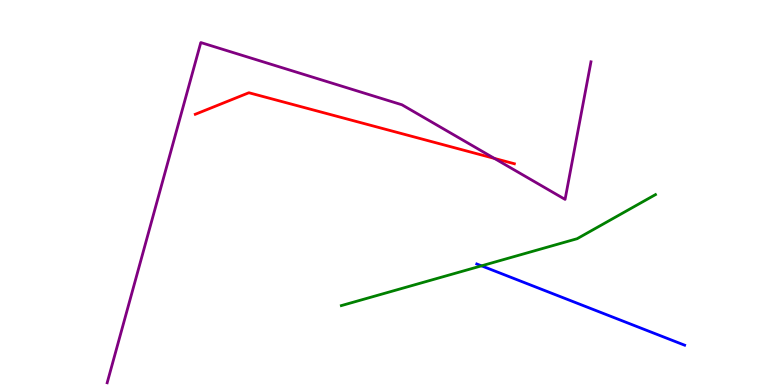[{'lines': ['blue', 'red'], 'intersections': []}, {'lines': ['green', 'red'], 'intersections': []}, {'lines': ['purple', 'red'], 'intersections': [{'x': 6.38, 'y': 5.89}]}, {'lines': ['blue', 'green'], 'intersections': [{'x': 6.21, 'y': 3.1}]}, {'lines': ['blue', 'purple'], 'intersections': []}, {'lines': ['green', 'purple'], 'intersections': []}]